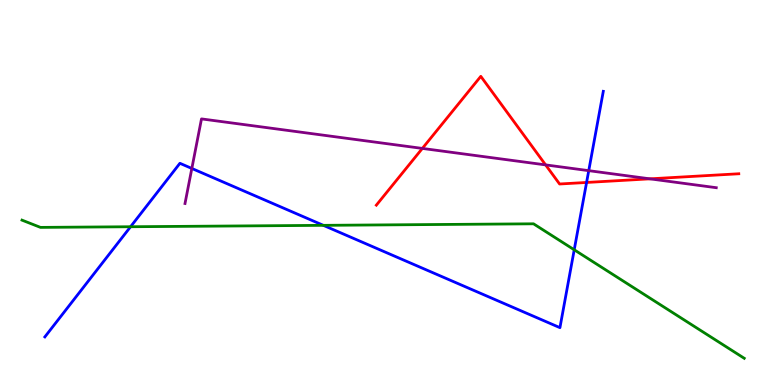[{'lines': ['blue', 'red'], 'intersections': [{'x': 7.57, 'y': 5.26}]}, {'lines': ['green', 'red'], 'intersections': []}, {'lines': ['purple', 'red'], 'intersections': [{'x': 5.45, 'y': 6.14}, {'x': 7.04, 'y': 5.72}, {'x': 8.39, 'y': 5.35}]}, {'lines': ['blue', 'green'], 'intersections': [{'x': 1.68, 'y': 4.11}, {'x': 4.17, 'y': 4.15}, {'x': 7.41, 'y': 3.51}]}, {'lines': ['blue', 'purple'], 'intersections': [{'x': 2.48, 'y': 5.62}, {'x': 7.6, 'y': 5.57}]}, {'lines': ['green', 'purple'], 'intersections': []}]